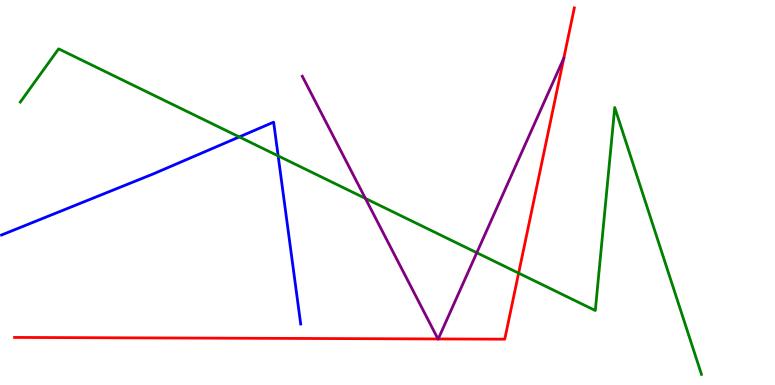[{'lines': ['blue', 'red'], 'intersections': []}, {'lines': ['green', 'red'], 'intersections': [{'x': 6.69, 'y': 2.91}]}, {'lines': ['purple', 'red'], 'intersections': [{'x': 5.65, 'y': 1.2}, {'x': 5.65, 'y': 1.2}, {'x': 7.27, 'y': 8.49}]}, {'lines': ['blue', 'green'], 'intersections': [{'x': 3.09, 'y': 6.44}, {'x': 3.59, 'y': 5.95}]}, {'lines': ['blue', 'purple'], 'intersections': []}, {'lines': ['green', 'purple'], 'intersections': [{'x': 4.71, 'y': 4.85}, {'x': 6.15, 'y': 3.44}]}]